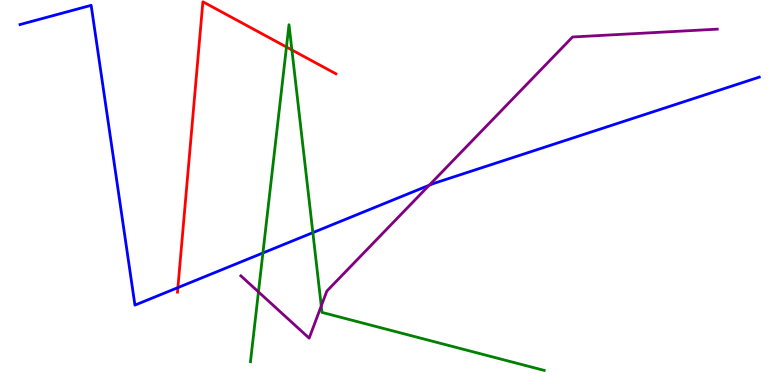[{'lines': ['blue', 'red'], 'intersections': [{'x': 2.3, 'y': 2.53}]}, {'lines': ['green', 'red'], 'intersections': [{'x': 3.7, 'y': 8.78}, {'x': 3.77, 'y': 8.7}]}, {'lines': ['purple', 'red'], 'intersections': []}, {'lines': ['blue', 'green'], 'intersections': [{'x': 3.39, 'y': 3.43}, {'x': 4.04, 'y': 3.96}]}, {'lines': ['blue', 'purple'], 'intersections': [{'x': 5.54, 'y': 5.19}]}, {'lines': ['green', 'purple'], 'intersections': [{'x': 3.33, 'y': 2.42}, {'x': 4.15, 'y': 2.05}]}]